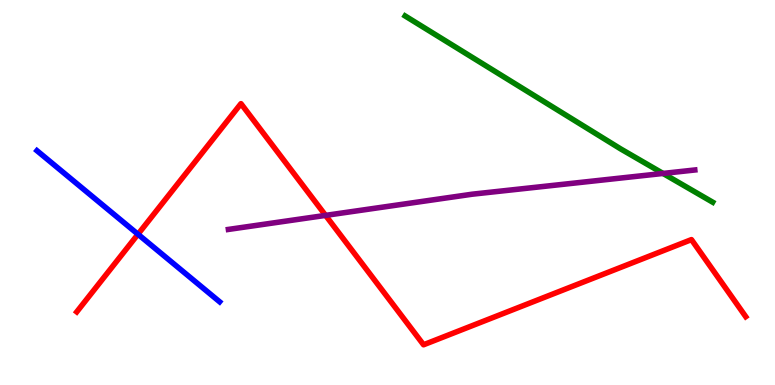[{'lines': ['blue', 'red'], 'intersections': [{'x': 1.78, 'y': 3.92}]}, {'lines': ['green', 'red'], 'intersections': []}, {'lines': ['purple', 'red'], 'intersections': [{'x': 4.2, 'y': 4.41}]}, {'lines': ['blue', 'green'], 'intersections': []}, {'lines': ['blue', 'purple'], 'intersections': []}, {'lines': ['green', 'purple'], 'intersections': [{'x': 8.56, 'y': 5.49}]}]